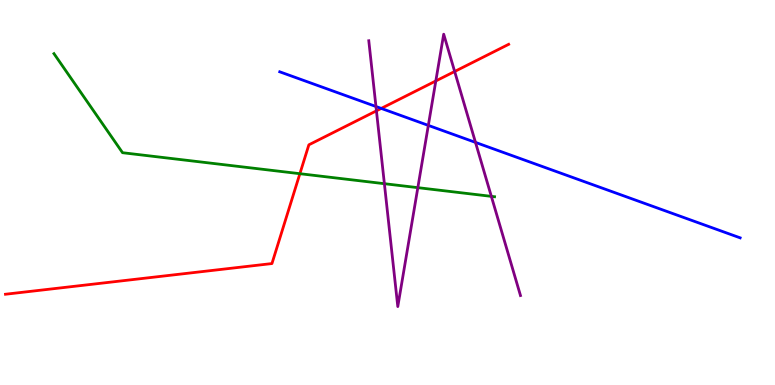[{'lines': ['blue', 'red'], 'intersections': [{'x': 4.92, 'y': 7.18}]}, {'lines': ['green', 'red'], 'intersections': [{'x': 3.87, 'y': 5.49}]}, {'lines': ['purple', 'red'], 'intersections': [{'x': 4.86, 'y': 7.12}, {'x': 5.62, 'y': 7.9}, {'x': 5.87, 'y': 8.14}]}, {'lines': ['blue', 'green'], 'intersections': []}, {'lines': ['blue', 'purple'], 'intersections': [{'x': 4.85, 'y': 7.23}, {'x': 5.53, 'y': 6.74}, {'x': 6.14, 'y': 6.3}]}, {'lines': ['green', 'purple'], 'intersections': [{'x': 4.96, 'y': 5.23}, {'x': 5.39, 'y': 5.13}, {'x': 6.34, 'y': 4.9}]}]